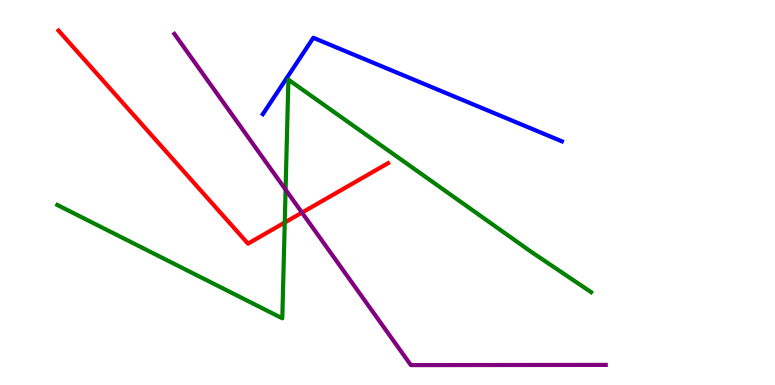[{'lines': ['blue', 'red'], 'intersections': []}, {'lines': ['green', 'red'], 'intersections': [{'x': 3.67, 'y': 4.22}]}, {'lines': ['purple', 'red'], 'intersections': [{'x': 3.9, 'y': 4.48}]}, {'lines': ['blue', 'green'], 'intersections': []}, {'lines': ['blue', 'purple'], 'intersections': []}, {'lines': ['green', 'purple'], 'intersections': [{'x': 3.68, 'y': 5.07}]}]